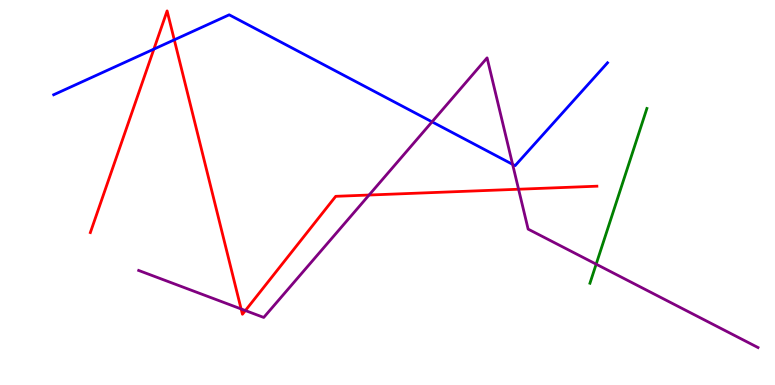[{'lines': ['blue', 'red'], 'intersections': [{'x': 1.99, 'y': 8.72}, {'x': 2.25, 'y': 8.97}]}, {'lines': ['green', 'red'], 'intersections': []}, {'lines': ['purple', 'red'], 'intersections': [{'x': 3.11, 'y': 1.98}, {'x': 3.17, 'y': 1.93}, {'x': 4.76, 'y': 4.93}, {'x': 6.69, 'y': 5.08}]}, {'lines': ['blue', 'green'], 'intersections': []}, {'lines': ['blue', 'purple'], 'intersections': [{'x': 5.57, 'y': 6.84}, {'x': 6.61, 'y': 5.73}]}, {'lines': ['green', 'purple'], 'intersections': [{'x': 7.69, 'y': 3.14}]}]